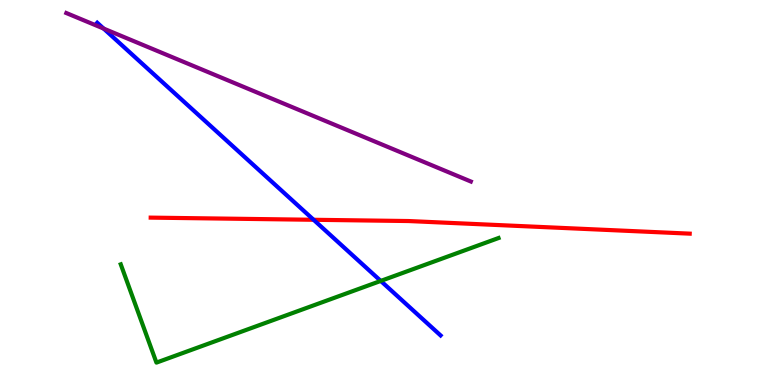[{'lines': ['blue', 'red'], 'intersections': [{'x': 4.05, 'y': 4.29}]}, {'lines': ['green', 'red'], 'intersections': []}, {'lines': ['purple', 'red'], 'intersections': []}, {'lines': ['blue', 'green'], 'intersections': [{'x': 4.91, 'y': 2.7}]}, {'lines': ['blue', 'purple'], 'intersections': [{'x': 1.34, 'y': 9.26}]}, {'lines': ['green', 'purple'], 'intersections': []}]